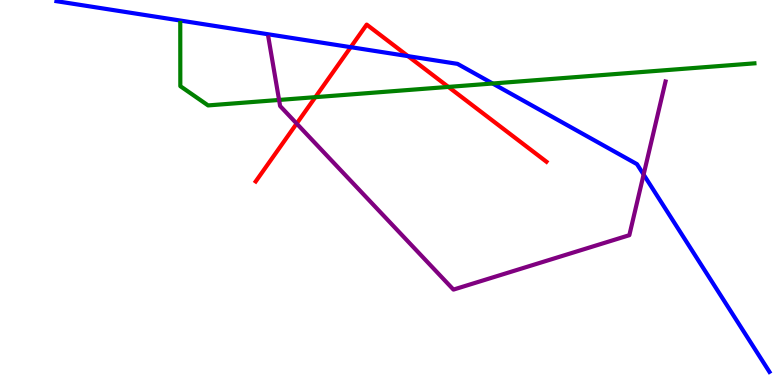[{'lines': ['blue', 'red'], 'intersections': [{'x': 4.53, 'y': 8.77}, {'x': 5.26, 'y': 8.54}]}, {'lines': ['green', 'red'], 'intersections': [{'x': 4.07, 'y': 7.48}, {'x': 5.79, 'y': 7.74}]}, {'lines': ['purple', 'red'], 'intersections': [{'x': 3.83, 'y': 6.79}]}, {'lines': ['blue', 'green'], 'intersections': [{'x': 6.36, 'y': 7.83}]}, {'lines': ['blue', 'purple'], 'intersections': [{'x': 8.3, 'y': 5.47}]}, {'lines': ['green', 'purple'], 'intersections': [{'x': 3.6, 'y': 7.4}]}]